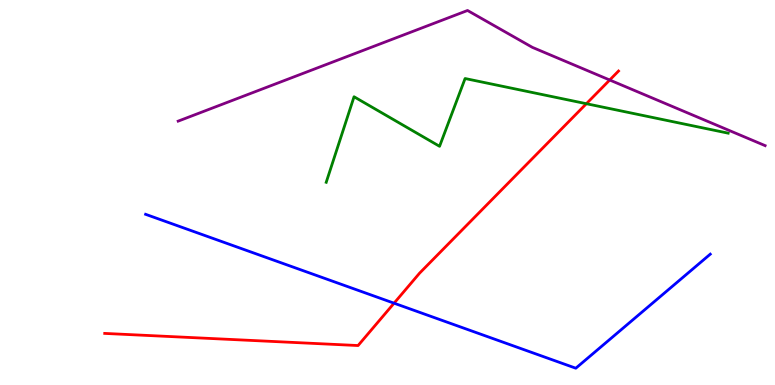[{'lines': ['blue', 'red'], 'intersections': [{'x': 5.08, 'y': 2.12}]}, {'lines': ['green', 'red'], 'intersections': [{'x': 7.57, 'y': 7.31}]}, {'lines': ['purple', 'red'], 'intersections': [{'x': 7.87, 'y': 7.92}]}, {'lines': ['blue', 'green'], 'intersections': []}, {'lines': ['blue', 'purple'], 'intersections': []}, {'lines': ['green', 'purple'], 'intersections': []}]